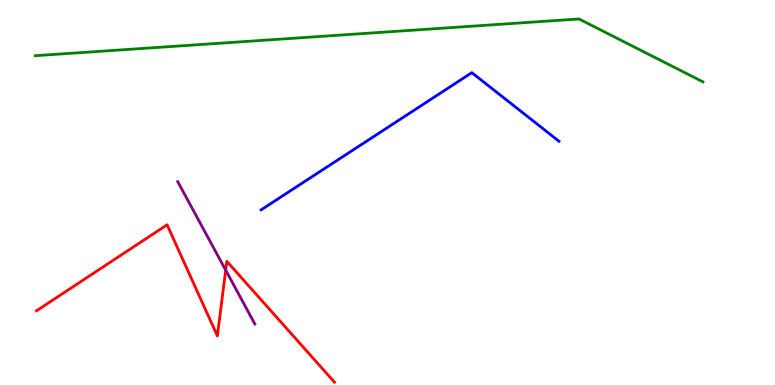[{'lines': ['blue', 'red'], 'intersections': []}, {'lines': ['green', 'red'], 'intersections': []}, {'lines': ['purple', 'red'], 'intersections': [{'x': 2.91, 'y': 2.98}]}, {'lines': ['blue', 'green'], 'intersections': []}, {'lines': ['blue', 'purple'], 'intersections': []}, {'lines': ['green', 'purple'], 'intersections': []}]